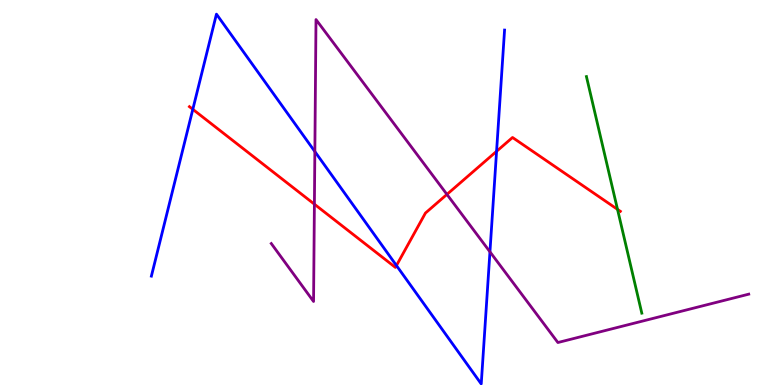[{'lines': ['blue', 'red'], 'intersections': [{'x': 2.49, 'y': 7.16}, {'x': 5.12, 'y': 3.1}, {'x': 6.41, 'y': 6.07}]}, {'lines': ['green', 'red'], 'intersections': [{'x': 7.97, 'y': 4.56}]}, {'lines': ['purple', 'red'], 'intersections': [{'x': 4.06, 'y': 4.7}, {'x': 5.77, 'y': 4.95}]}, {'lines': ['blue', 'green'], 'intersections': []}, {'lines': ['blue', 'purple'], 'intersections': [{'x': 4.06, 'y': 6.06}, {'x': 6.32, 'y': 3.46}]}, {'lines': ['green', 'purple'], 'intersections': []}]